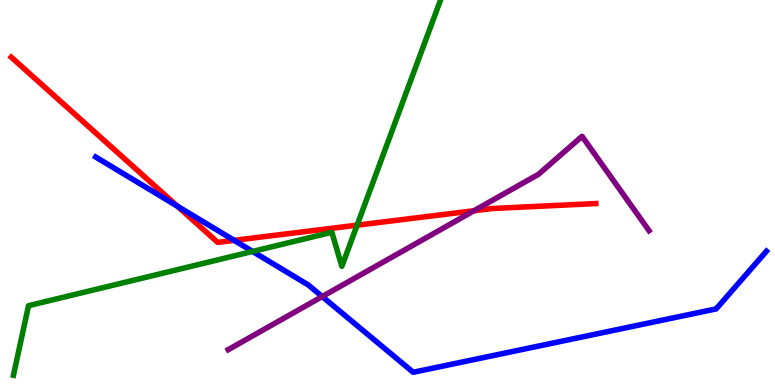[{'lines': ['blue', 'red'], 'intersections': [{'x': 2.29, 'y': 4.65}, {'x': 3.02, 'y': 3.76}]}, {'lines': ['green', 'red'], 'intersections': [{'x': 4.61, 'y': 4.15}]}, {'lines': ['purple', 'red'], 'intersections': [{'x': 6.12, 'y': 4.53}]}, {'lines': ['blue', 'green'], 'intersections': [{'x': 3.26, 'y': 3.47}]}, {'lines': ['blue', 'purple'], 'intersections': [{'x': 4.16, 'y': 2.3}]}, {'lines': ['green', 'purple'], 'intersections': []}]